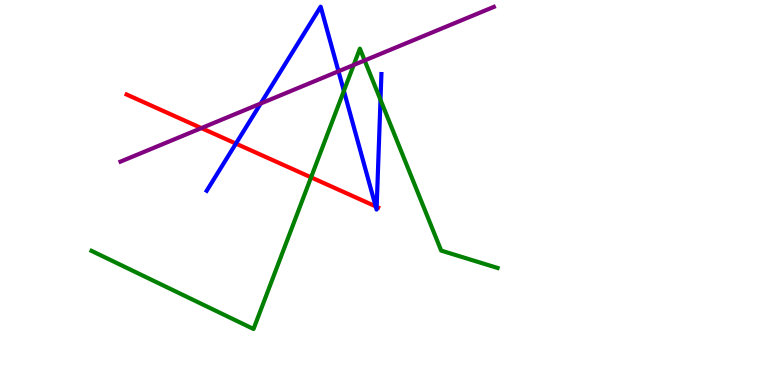[{'lines': ['blue', 'red'], 'intersections': [{'x': 3.04, 'y': 6.27}, {'x': 4.85, 'y': 4.64}, {'x': 4.86, 'y': 4.63}]}, {'lines': ['green', 'red'], 'intersections': [{'x': 4.01, 'y': 5.39}]}, {'lines': ['purple', 'red'], 'intersections': [{'x': 2.6, 'y': 6.67}]}, {'lines': ['blue', 'green'], 'intersections': [{'x': 4.44, 'y': 7.64}, {'x': 4.91, 'y': 7.41}]}, {'lines': ['blue', 'purple'], 'intersections': [{'x': 3.36, 'y': 7.31}, {'x': 4.37, 'y': 8.15}]}, {'lines': ['green', 'purple'], 'intersections': [{'x': 4.56, 'y': 8.31}, {'x': 4.71, 'y': 8.43}]}]